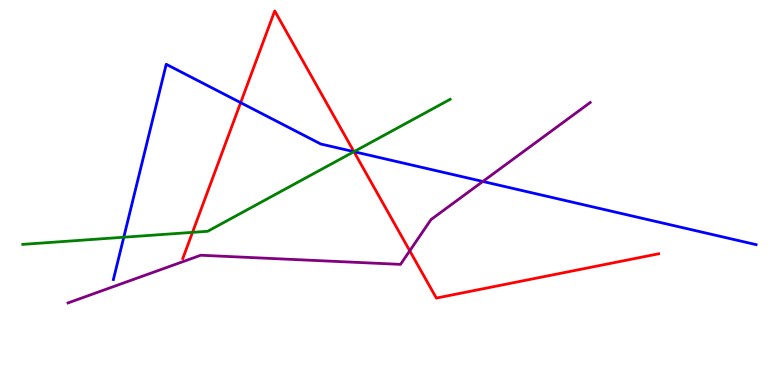[{'lines': ['blue', 'red'], 'intersections': [{'x': 3.11, 'y': 7.33}, {'x': 4.57, 'y': 6.06}]}, {'lines': ['green', 'red'], 'intersections': [{'x': 2.48, 'y': 3.96}, {'x': 4.57, 'y': 6.06}]}, {'lines': ['purple', 'red'], 'intersections': [{'x': 5.29, 'y': 3.49}]}, {'lines': ['blue', 'green'], 'intersections': [{'x': 1.6, 'y': 3.84}, {'x': 4.57, 'y': 6.06}]}, {'lines': ['blue', 'purple'], 'intersections': [{'x': 6.23, 'y': 5.29}]}, {'lines': ['green', 'purple'], 'intersections': []}]